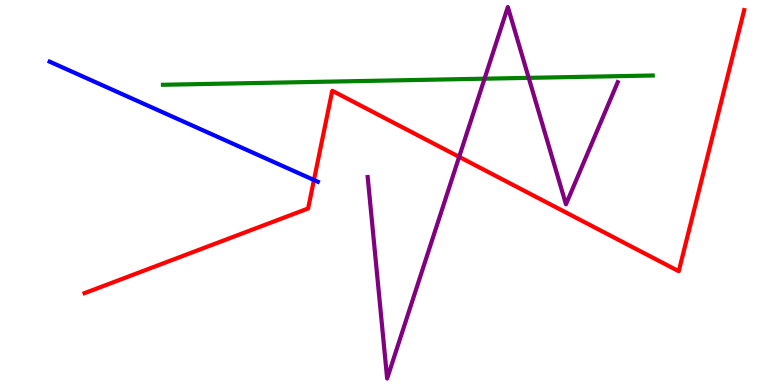[{'lines': ['blue', 'red'], 'intersections': [{'x': 4.05, 'y': 5.32}]}, {'lines': ['green', 'red'], 'intersections': []}, {'lines': ['purple', 'red'], 'intersections': [{'x': 5.92, 'y': 5.93}]}, {'lines': ['blue', 'green'], 'intersections': []}, {'lines': ['blue', 'purple'], 'intersections': []}, {'lines': ['green', 'purple'], 'intersections': [{'x': 6.25, 'y': 7.96}, {'x': 6.82, 'y': 7.98}]}]